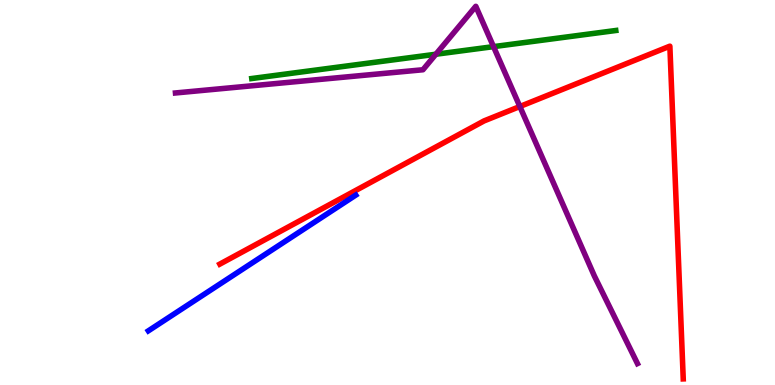[{'lines': ['blue', 'red'], 'intersections': []}, {'lines': ['green', 'red'], 'intersections': []}, {'lines': ['purple', 'red'], 'intersections': [{'x': 6.71, 'y': 7.23}]}, {'lines': ['blue', 'green'], 'intersections': []}, {'lines': ['blue', 'purple'], 'intersections': []}, {'lines': ['green', 'purple'], 'intersections': [{'x': 5.62, 'y': 8.59}, {'x': 6.37, 'y': 8.79}]}]